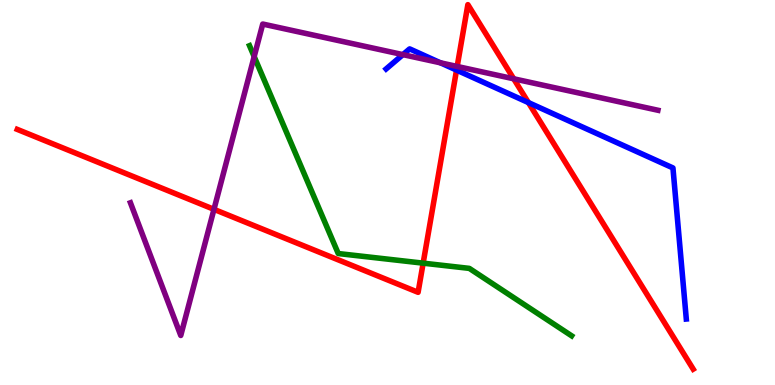[{'lines': ['blue', 'red'], 'intersections': [{'x': 5.89, 'y': 8.18}, {'x': 6.82, 'y': 7.34}]}, {'lines': ['green', 'red'], 'intersections': [{'x': 5.46, 'y': 3.16}]}, {'lines': ['purple', 'red'], 'intersections': [{'x': 2.76, 'y': 4.56}, {'x': 5.9, 'y': 8.27}, {'x': 6.63, 'y': 7.95}]}, {'lines': ['blue', 'green'], 'intersections': []}, {'lines': ['blue', 'purple'], 'intersections': [{'x': 5.2, 'y': 8.58}, {'x': 5.68, 'y': 8.37}]}, {'lines': ['green', 'purple'], 'intersections': [{'x': 3.28, 'y': 8.53}]}]